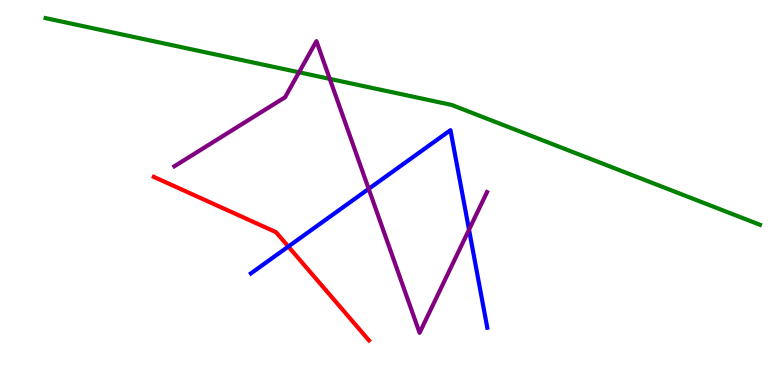[{'lines': ['blue', 'red'], 'intersections': [{'x': 3.72, 'y': 3.6}]}, {'lines': ['green', 'red'], 'intersections': []}, {'lines': ['purple', 'red'], 'intersections': []}, {'lines': ['blue', 'green'], 'intersections': []}, {'lines': ['blue', 'purple'], 'intersections': [{'x': 4.76, 'y': 5.09}, {'x': 6.05, 'y': 4.03}]}, {'lines': ['green', 'purple'], 'intersections': [{'x': 3.86, 'y': 8.12}, {'x': 4.26, 'y': 7.95}]}]